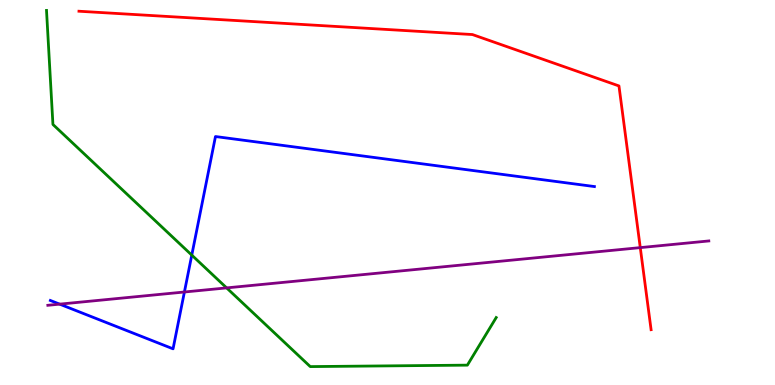[{'lines': ['blue', 'red'], 'intersections': []}, {'lines': ['green', 'red'], 'intersections': []}, {'lines': ['purple', 'red'], 'intersections': [{'x': 8.26, 'y': 3.57}]}, {'lines': ['blue', 'green'], 'intersections': [{'x': 2.47, 'y': 3.37}]}, {'lines': ['blue', 'purple'], 'intersections': [{'x': 0.77, 'y': 2.1}, {'x': 2.38, 'y': 2.42}]}, {'lines': ['green', 'purple'], 'intersections': [{'x': 2.92, 'y': 2.52}]}]